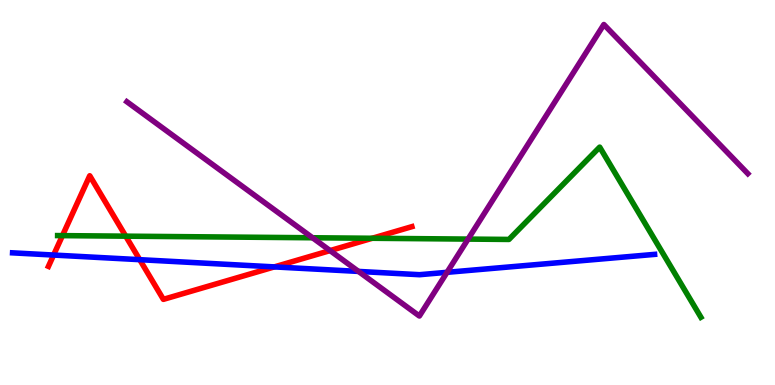[{'lines': ['blue', 'red'], 'intersections': [{'x': 0.692, 'y': 3.38}, {'x': 1.8, 'y': 3.26}, {'x': 3.54, 'y': 3.07}]}, {'lines': ['green', 'red'], 'intersections': [{'x': 0.806, 'y': 3.88}, {'x': 1.62, 'y': 3.87}, {'x': 4.8, 'y': 3.81}]}, {'lines': ['purple', 'red'], 'intersections': [{'x': 4.26, 'y': 3.49}]}, {'lines': ['blue', 'green'], 'intersections': []}, {'lines': ['blue', 'purple'], 'intersections': [{'x': 4.63, 'y': 2.95}, {'x': 5.77, 'y': 2.93}]}, {'lines': ['green', 'purple'], 'intersections': [{'x': 4.03, 'y': 3.82}, {'x': 6.04, 'y': 3.79}]}]